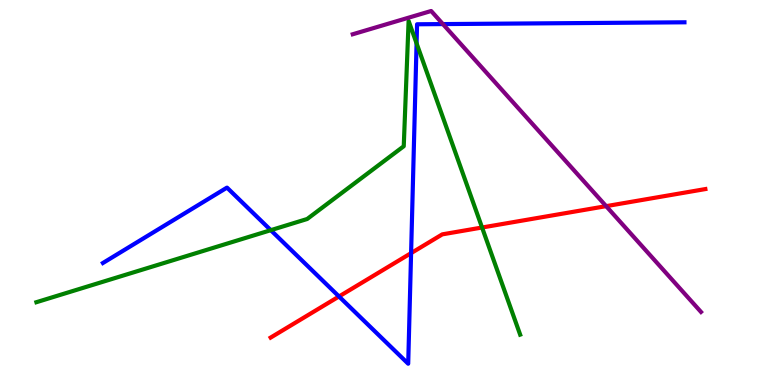[{'lines': ['blue', 'red'], 'intersections': [{'x': 4.37, 'y': 2.3}, {'x': 5.3, 'y': 3.43}]}, {'lines': ['green', 'red'], 'intersections': [{'x': 6.22, 'y': 4.09}]}, {'lines': ['purple', 'red'], 'intersections': [{'x': 7.82, 'y': 4.65}]}, {'lines': ['blue', 'green'], 'intersections': [{'x': 3.49, 'y': 4.02}, {'x': 5.38, 'y': 8.87}]}, {'lines': ['blue', 'purple'], 'intersections': [{'x': 5.71, 'y': 9.37}]}, {'lines': ['green', 'purple'], 'intersections': []}]